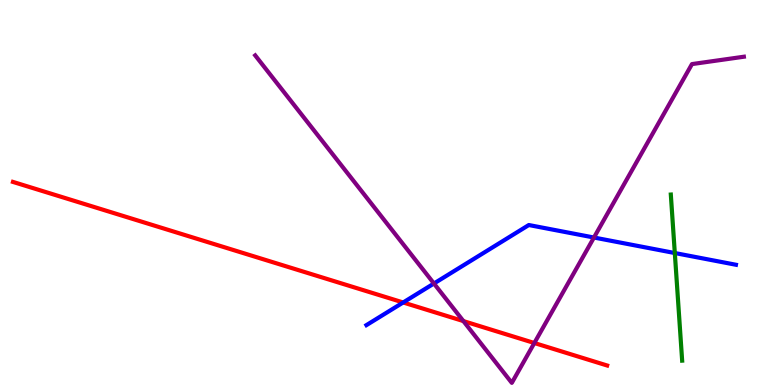[{'lines': ['blue', 'red'], 'intersections': [{'x': 5.2, 'y': 2.14}]}, {'lines': ['green', 'red'], 'intersections': []}, {'lines': ['purple', 'red'], 'intersections': [{'x': 5.98, 'y': 1.66}, {'x': 6.89, 'y': 1.09}]}, {'lines': ['blue', 'green'], 'intersections': [{'x': 8.71, 'y': 3.43}]}, {'lines': ['blue', 'purple'], 'intersections': [{'x': 5.6, 'y': 2.64}, {'x': 7.66, 'y': 3.83}]}, {'lines': ['green', 'purple'], 'intersections': []}]